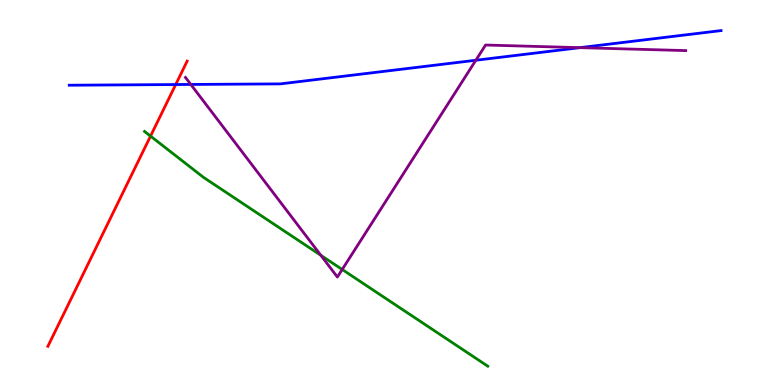[{'lines': ['blue', 'red'], 'intersections': [{'x': 2.27, 'y': 7.8}]}, {'lines': ['green', 'red'], 'intersections': [{'x': 1.94, 'y': 6.46}]}, {'lines': ['purple', 'red'], 'intersections': []}, {'lines': ['blue', 'green'], 'intersections': []}, {'lines': ['blue', 'purple'], 'intersections': [{'x': 2.46, 'y': 7.81}, {'x': 6.14, 'y': 8.44}, {'x': 7.48, 'y': 8.76}]}, {'lines': ['green', 'purple'], 'intersections': [{'x': 4.14, 'y': 3.37}, {'x': 4.42, 'y': 3.0}]}]